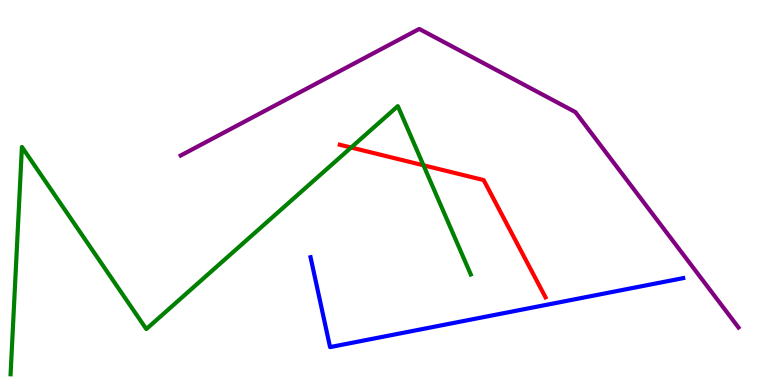[{'lines': ['blue', 'red'], 'intersections': []}, {'lines': ['green', 'red'], 'intersections': [{'x': 4.53, 'y': 6.17}, {'x': 5.46, 'y': 5.71}]}, {'lines': ['purple', 'red'], 'intersections': []}, {'lines': ['blue', 'green'], 'intersections': []}, {'lines': ['blue', 'purple'], 'intersections': []}, {'lines': ['green', 'purple'], 'intersections': []}]